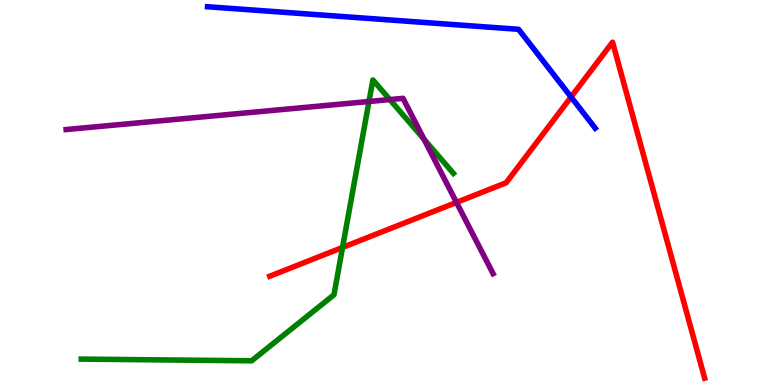[{'lines': ['blue', 'red'], 'intersections': [{'x': 7.37, 'y': 7.48}]}, {'lines': ['green', 'red'], 'intersections': [{'x': 4.42, 'y': 3.57}]}, {'lines': ['purple', 'red'], 'intersections': [{'x': 5.89, 'y': 4.74}]}, {'lines': ['blue', 'green'], 'intersections': []}, {'lines': ['blue', 'purple'], 'intersections': []}, {'lines': ['green', 'purple'], 'intersections': [{'x': 4.76, 'y': 7.36}, {'x': 5.03, 'y': 7.41}, {'x': 5.47, 'y': 6.38}]}]